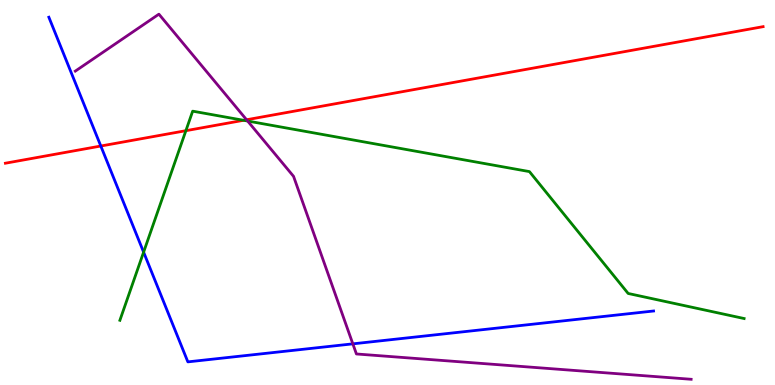[{'lines': ['blue', 'red'], 'intersections': [{'x': 1.3, 'y': 6.21}]}, {'lines': ['green', 'red'], 'intersections': [{'x': 2.4, 'y': 6.61}, {'x': 3.14, 'y': 6.88}]}, {'lines': ['purple', 'red'], 'intersections': [{'x': 3.18, 'y': 6.89}]}, {'lines': ['blue', 'green'], 'intersections': [{'x': 1.85, 'y': 3.45}]}, {'lines': ['blue', 'purple'], 'intersections': [{'x': 4.55, 'y': 1.07}]}, {'lines': ['green', 'purple'], 'intersections': [{'x': 3.2, 'y': 6.86}]}]